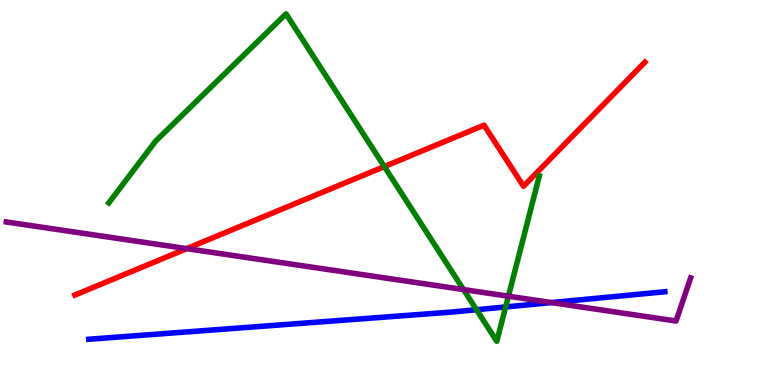[{'lines': ['blue', 'red'], 'intersections': []}, {'lines': ['green', 'red'], 'intersections': [{'x': 4.96, 'y': 5.67}]}, {'lines': ['purple', 'red'], 'intersections': [{'x': 2.41, 'y': 3.54}]}, {'lines': ['blue', 'green'], 'intersections': [{'x': 6.15, 'y': 1.96}, {'x': 6.52, 'y': 2.03}]}, {'lines': ['blue', 'purple'], 'intersections': [{'x': 7.12, 'y': 2.14}]}, {'lines': ['green', 'purple'], 'intersections': [{'x': 5.98, 'y': 2.48}, {'x': 6.56, 'y': 2.31}]}]